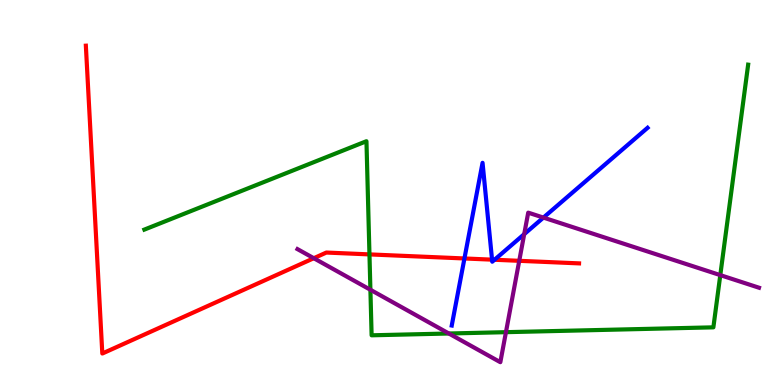[{'lines': ['blue', 'red'], 'intersections': [{'x': 5.99, 'y': 3.29}, {'x': 6.35, 'y': 3.26}, {'x': 6.38, 'y': 3.25}]}, {'lines': ['green', 'red'], 'intersections': [{'x': 4.77, 'y': 3.39}]}, {'lines': ['purple', 'red'], 'intersections': [{'x': 4.05, 'y': 3.29}, {'x': 6.7, 'y': 3.23}]}, {'lines': ['blue', 'green'], 'intersections': []}, {'lines': ['blue', 'purple'], 'intersections': [{'x': 6.76, 'y': 3.92}, {'x': 7.01, 'y': 4.35}]}, {'lines': ['green', 'purple'], 'intersections': [{'x': 4.78, 'y': 2.47}, {'x': 5.79, 'y': 1.34}, {'x': 6.53, 'y': 1.37}, {'x': 9.29, 'y': 2.85}]}]